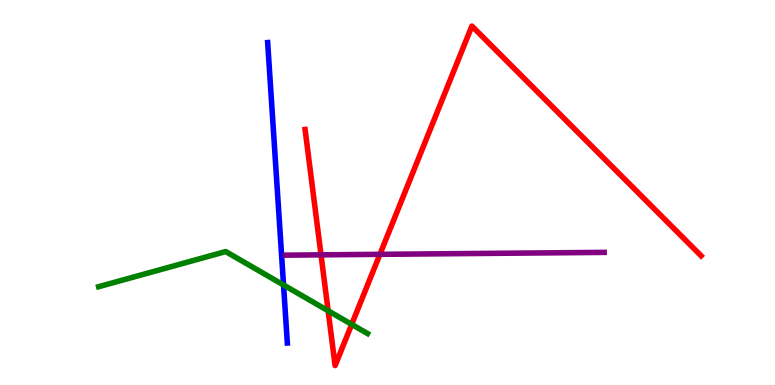[{'lines': ['blue', 'red'], 'intersections': []}, {'lines': ['green', 'red'], 'intersections': [{'x': 4.23, 'y': 1.93}, {'x': 4.54, 'y': 1.57}]}, {'lines': ['purple', 'red'], 'intersections': [{'x': 4.14, 'y': 3.38}, {'x': 4.9, 'y': 3.39}]}, {'lines': ['blue', 'green'], 'intersections': [{'x': 3.66, 'y': 2.6}]}, {'lines': ['blue', 'purple'], 'intersections': []}, {'lines': ['green', 'purple'], 'intersections': []}]